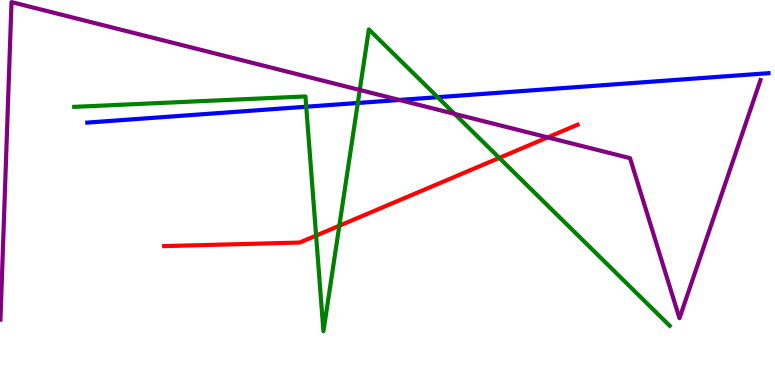[{'lines': ['blue', 'red'], 'intersections': []}, {'lines': ['green', 'red'], 'intersections': [{'x': 4.08, 'y': 3.88}, {'x': 4.38, 'y': 4.14}, {'x': 6.44, 'y': 5.9}]}, {'lines': ['purple', 'red'], 'intersections': [{'x': 7.07, 'y': 6.43}]}, {'lines': ['blue', 'green'], 'intersections': [{'x': 3.95, 'y': 7.23}, {'x': 4.62, 'y': 7.33}, {'x': 5.65, 'y': 7.48}]}, {'lines': ['blue', 'purple'], 'intersections': [{'x': 5.15, 'y': 7.4}]}, {'lines': ['green', 'purple'], 'intersections': [{'x': 4.64, 'y': 7.66}, {'x': 5.87, 'y': 7.04}]}]